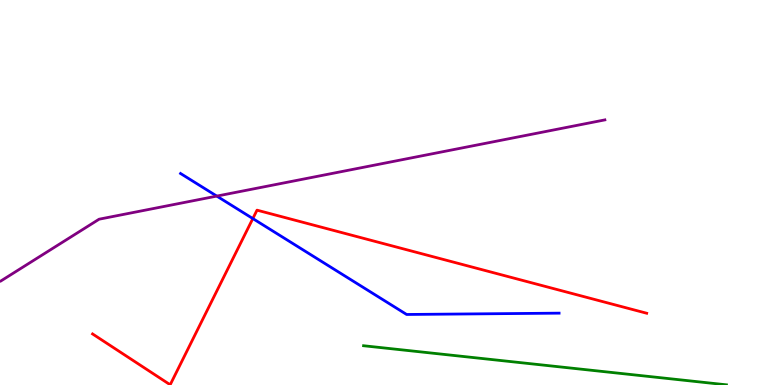[{'lines': ['blue', 'red'], 'intersections': [{'x': 3.26, 'y': 4.32}]}, {'lines': ['green', 'red'], 'intersections': []}, {'lines': ['purple', 'red'], 'intersections': []}, {'lines': ['blue', 'green'], 'intersections': []}, {'lines': ['blue', 'purple'], 'intersections': [{'x': 2.8, 'y': 4.91}]}, {'lines': ['green', 'purple'], 'intersections': []}]